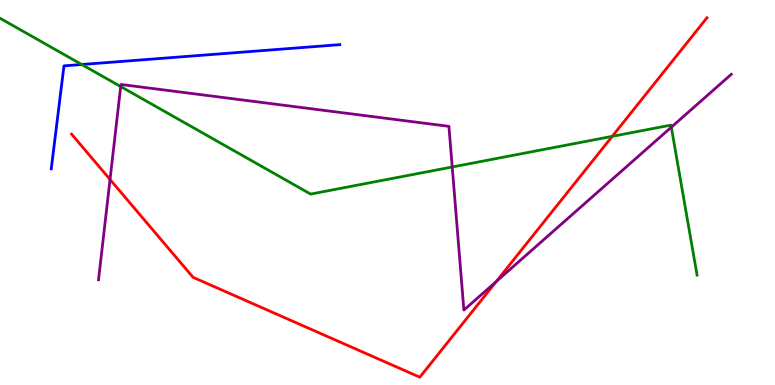[{'lines': ['blue', 'red'], 'intersections': []}, {'lines': ['green', 'red'], 'intersections': [{'x': 7.9, 'y': 6.46}]}, {'lines': ['purple', 'red'], 'intersections': [{'x': 1.42, 'y': 5.34}, {'x': 6.4, 'y': 2.69}]}, {'lines': ['blue', 'green'], 'intersections': [{'x': 1.05, 'y': 8.32}]}, {'lines': ['blue', 'purple'], 'intersections': []}, {'lines': ['green', 'purple'], 'intersections': [{'x': 1.56, 'y': 7.75}, {'x': 5.84, 'y': 5.66}, {'x': 8.66, 'y': 6.7}]}]